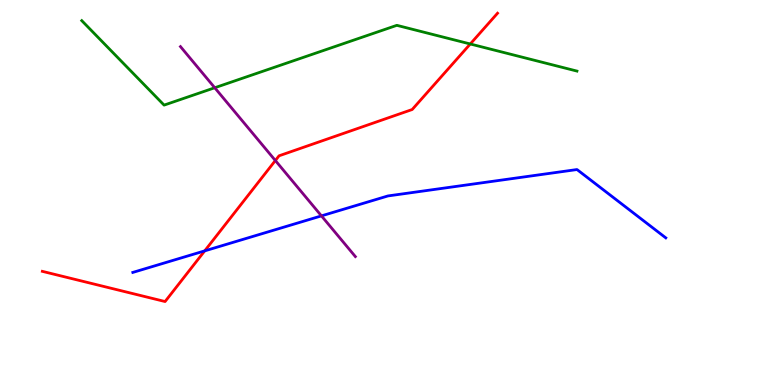[{'lines': ['blue', 'red'], 'intersections': [{'x': 2.64, 'y': 3.48}]}, {'lines': ['green', 'red'], 'intersections': [{'x': 6.07, 'y': 8.86}]}, {'lines': ['purple', 'red'], 'intersections': [{'x': 3.55, 'y': 5.83}]}, {'lines': ['blue', 'green'], 'intersections': []}, {'lines': ['blue', 'purple'], 'intersections': [{'x': 4.15, 'y': 4.39}]}, {'lines': ['green', 'purple'], 'intersections': [{'x': 2.77, 'y': 7.72}]}]